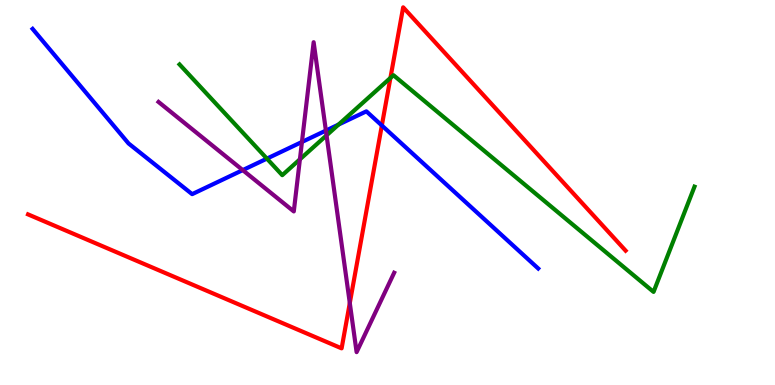[{'lines': ['blue', 'red'], 'intersections': [{'x': 4.93, 'y': 6.74}]}, {'lines': ['green', 'red'], 'intersections': [{'x': 5.04, 'y': 7.98}]}, {'lines': ['purple', 'red'], 'intersections': [{'x': 4.51, 'y': 2.13}]}, {'lines': ['blue', 'green'], 'intersections': [{'x': 3.44, 'y': 5.88}, {'x': 4.37, 'y': 6.76}]}, {'lines': ['blue', 'purple'], 'intersections': [{'x': 3.13, 'y': 5.58}, {'x': 3.9, 'y': 6.31}, {'x': 4.21, 'y': 6.61}]}, {'lines': ['green', 'purple'], 'intersections': [{'x': 3.87, 'y': 5.86}, {'x': 4.21, 'y': 6.48}]}]